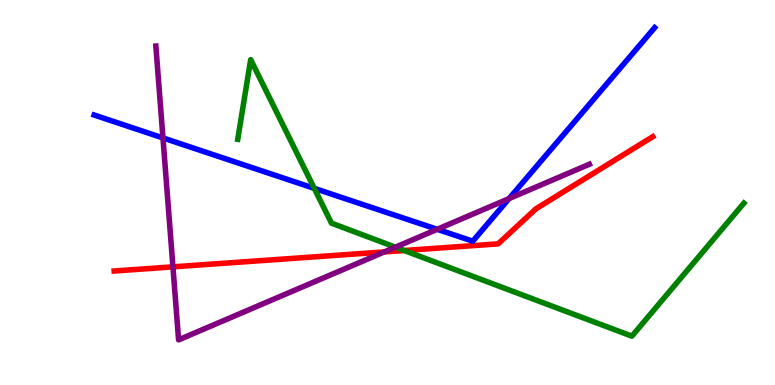[{'lines': ['blue', 'red'], 'intersections': []}, {'lines': ['green', 'red'], 'intersections': [{'x': 5.22, 'y': 3.49}]}, {'lines': ['purple', 'red'], 'intersections': [{'x': 2.23, 'y': 3.07}, {'x': 4.96, 'y': 3.46}]}, {'lines': ['blue', 'green'], 'intersections': [{'x': 4.06, 'y': 5.11}]}, {'lines': ['blue', 'purple'], 'intersections': [{'x': 2.1, 'y': 6.42}, {'x': 5.64, 'y': 4.04}, {'x': 6.57, 'y': 4.84}]}, {'lines': ['green', 'purple'], 'intersections': [{'x': 5.1, 'y': 3.58}]}]